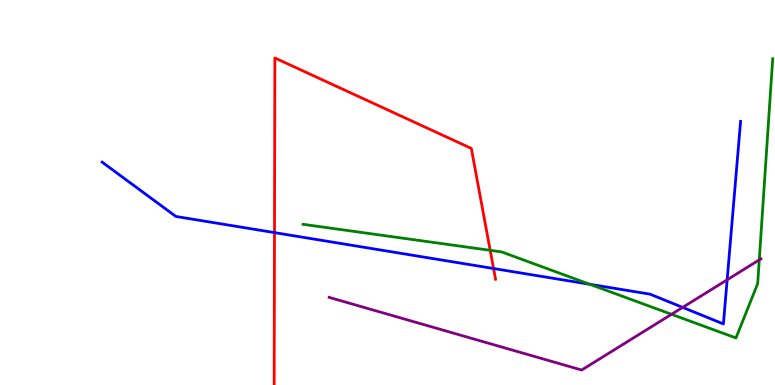[{'lines': ['blue', 'red'], 'intersections': [{'x': 3.54, 'y': 3.96}, {'x': 6.37, 'y': 3.03}]}, {'lines': ['green', 'red'], 'intersections': [{'x': 6.32, 'y': 3.5}]}, {'lines': ['purple', 'red'], 'intersections': []}, {'lines': ['blue', 'green'], 'intersections': [{'x': 7.61, 'y': 2.62}]}, {'lines': ['blue', 'purple'], 'intersections': [{'x': 8.81, 'y': 2.02}, {'x': 9.38, 'y': 2.73}]}, {'lines': ['green', 'purple'], 'intersections': [{'x': 8.66, 'y': 1.84}, {'x': 9.8, 'y': 3.25}]}]